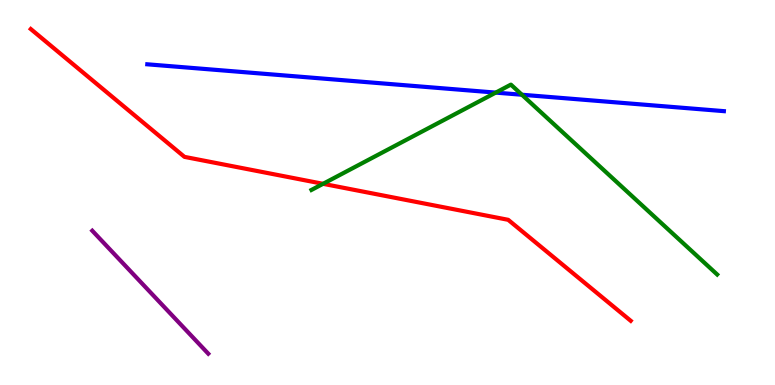[{'lines': ['blue', 'red'], 'intersections': []}, {'lines': ['green', 'red'], 'intersections': [{'x': 4.17, 'y': 5.23}]}, {'lines': ['purple', 'red'], 'intersections': []}, {'lines': ['blue', 'green'], 'intersections': [{'x': 6.4, 'y': 7.59}, {'x': 6.73, 'y': 7.54}]}, {'lines': ['blue', 'purple'], 'intersections': []}, {'lines': ['green', 'purple'], 'intersections': []}]